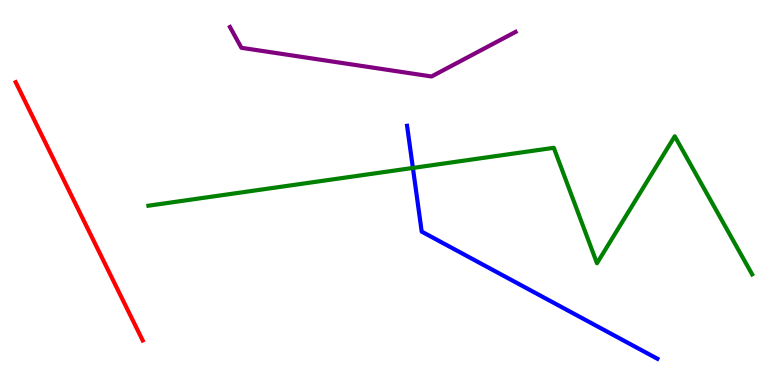[{'lines': ['blue', 'red'], 'intersections': []}, {'lines': ['green', 'red'], 'intersections': []}, {'lines': ['purple', 'red'], 'intersections': []}, {'lines': ['blue', 'green'], 'intersections': [{'x': 5.33, 'y': 5.64}]}, {'lines': ['blue', 'purple'], 'intersections': []}, {'lines': ['green', 'purple'], 'intersections': []}]